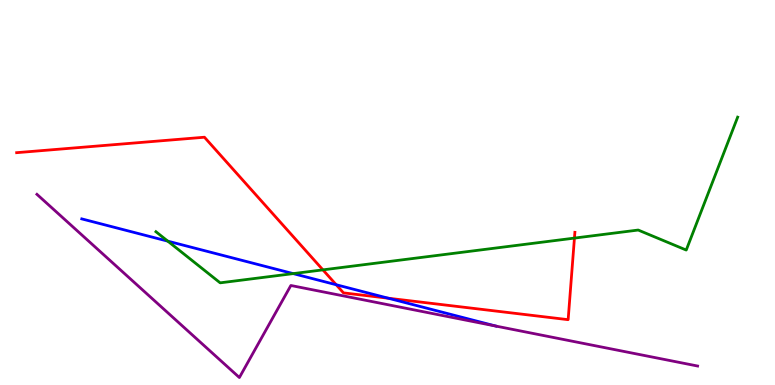[{'lines': ['blue', 'red'], 'intersections': [{'x': 4.34, 'y': 2.6}, {'x': 5.01, 'y': 2.25}]}, {'lines': ['green', 'red'], 'intersections': [{'x': 4.17, 'y': 2.99}, {'x': 7.41, 'y': 3.82}]}, {'lines': ['purple', 'red'], 'intersections': []}, {'lines': ['blue', 'green'], 'intersections': [{'x': 2.17, 'y': 3.74}, {'x': 3.78, 'y': 2.89}]}, {'lines': ['blue', 'purple'], 'intersections': []}, {'lines': ['green', 'purple'], 'intersections': []}]